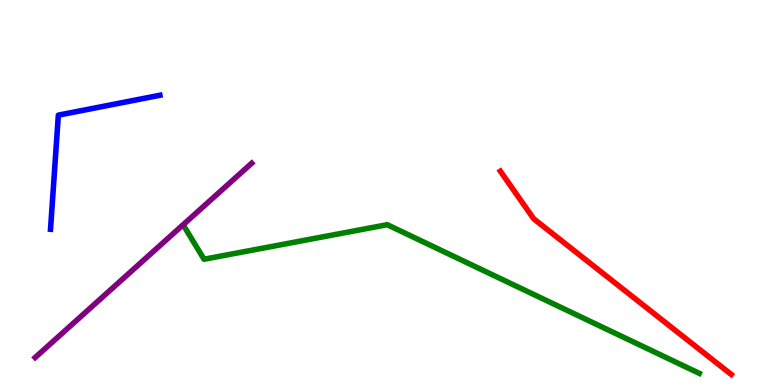[{'lines': ['blue', 'red'], 'intersections': []}, {'lines': ['green', 'red'], 'intersections': []}, {'lines': ['purple', 'red'], 'intersections': []}, {'lines': ['blue', 'green'], 'intersections': []}, {'lines': ['blue', 'purple'], 'intersections': []}, {'lines': ['green', 'purple'], 'intersections': []}]